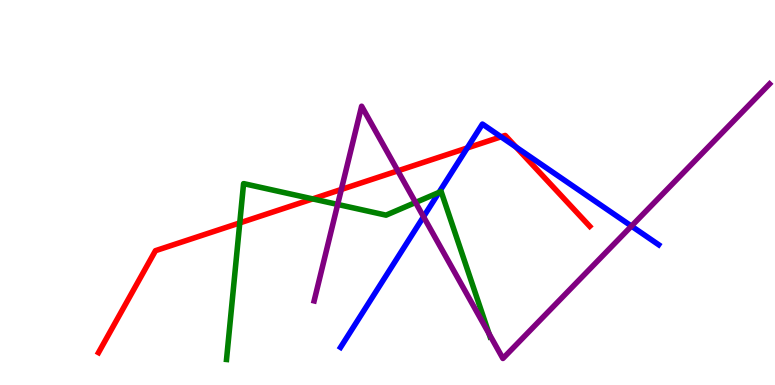[{'lines': ['blue', 'red'], 'intersections': [{'x': 6.03, 'y': 6.16}, {'x': 6.47, 'y': 6.45}, {'x': 6.66, 'y': 6.18}]}, {'lines': ['green', 'red'], 'intersections': [{'x': 3.09, 'y': 4.21}, {'x': 4.03, 'y': 4.83}]}, {'lines': ['purple', 'red'], 'intersections': [{'x': 4.4, 'y': 5.08}, {'x': 5.13, 'y': 5.56}]}, {'lines': ['blue', 'green'], 'intersections': [{'x': 5.66, 'y': 5.0}]}, {'lines': ['blue', 'purple'], 'intersections': [{'x': 5.46, 'y': 4.37}, {'x': 8.15, 'y': 4.13}]}, {'lines': ['green', 'purple'], 'intersections': [{'x': 4.36, 'y': 4.69}, {'x': 5.36, 'y': 4.74}, {'x': 6.31, 'y': 1.33}]}]